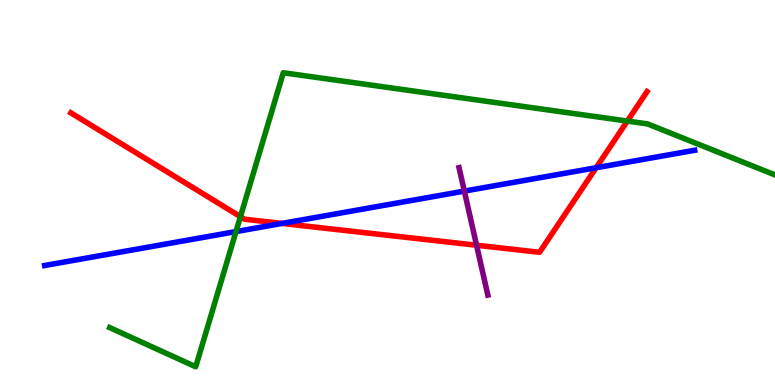[{'lines': ['blue', 'red'], 'intersections': [{'x': 3.64, 'y': 4.2}, {'x': 7.69, 'y': 5.64}]}, {'lines': ['green', 'red'], 'intersections': [{'x': 3.1, 'y': 4.37}, {'x': 8.09, 'y': 6.86}]}, {'lines': ['purple', 'red'], 'intersections': [{'x': 6.15, 'y': 3.63}]}, {'lines': ['blue', 'green'], 'intersections': [{'x': 3.04, 'y': 3.98}]}, {'lines': ['blue', 'purple'], 'intersections': [{'x': 5.99, 'y': 5.04}]}, {'lines': ['green', 'purple'], 'intersections': []}]